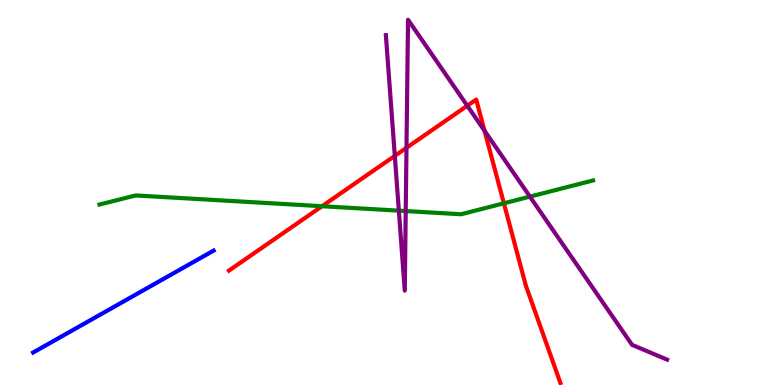[{'lines': ['blue', 'red'], 'intersections': []}, {'lines': ['green', 'red'], 'intersections': [{'x': 4.16, 'y': 4.64}, {'x': 6.5, 'y': 4.72}]}, {'lines': ['purple', 'red'], 'intersections': [{'x': 5.09, 'y': 5.95}, {'x': 5.25, 'y': 6.16}, {'x': 6.03, 'y': 7.25}, {'x': 6.25, 'y': 6.6}]}, {'lines': ['blue', 'green'], 'intersections': []}, {'lines': ['blue', 'purple'], 'intersections': []}, {'lines': ['green', 'purple'], 'intersections': [{'x': 5.15, 'y': 4.53}, {'x': 5.24, 'y': 4.52}, {'x': 6.84, 'y': 4.89}]}]